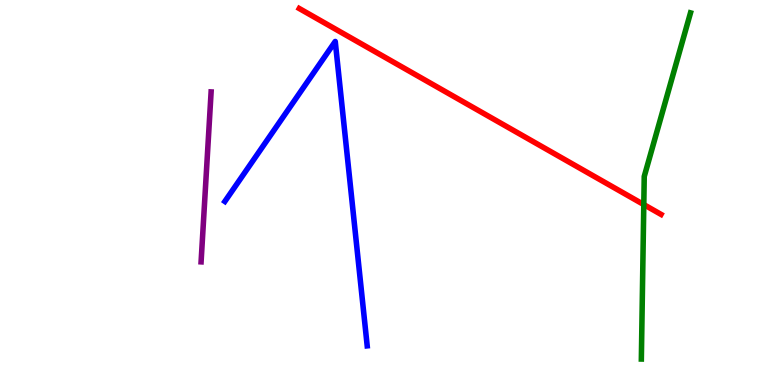[{'lines': ['blue', 'red'], 'intersections': []}, {'lines': ['green', 'red'], 'intersections': [{'x': 8.31, 'y': 4.69}]}, {'lines': ['purple', 'red'], 'intersections': []}, {'lines': ['blue', 'green'], 'intersections': []}, {'lines': ['blue', 'purple'], 'intersections': []}, {'lines': ['green', 'purple'], 'intersections': []}]